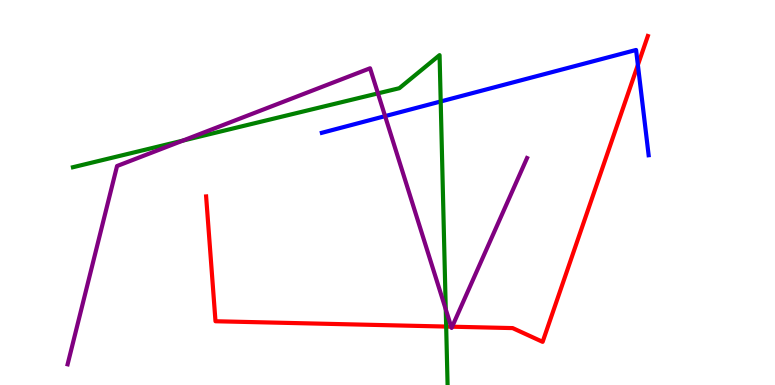[{'lines': ['blue', 'red'], 'intersections': [{'x': 8.23, 'y': 8.31}]}, {'lines': ['green', 'red'], 'intersections': [{'x': 5.76, 'y': 1.52}]}, {'lines': ['purple', 'red'], 'intersections': [{'x': 5.82, 'y': 1.51}, {'x': 5.83, 'y': 1.51}]}, {'lines': ['blue', 'green'], 'intersections': [{'x': 5.69, 'y': 7.36}]}, {'lines': ['blue', 'purple'], 'intersections': [{'x': 4.97, 'y': 6.98}]}, {'lines': ['green', 'purple'], 'intersections': [{'x': 2.36, 'y': 6.35}, {'x': 4.88, 'y': 7.57}, {'x': 5.75, 'y': 1.97}]}]